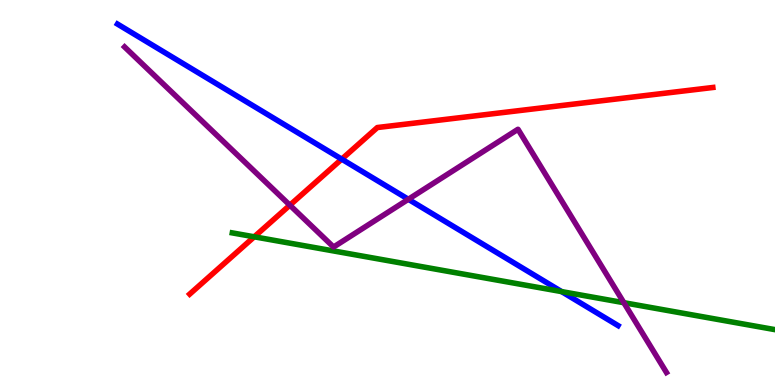[{'lines': ['blue', 'red'], 'intersections': [{'x': 4.41, 'y': 5.87}]}, {'lines': ['green', 'red'], 'intersections': [{'x': 3.28, 'y': 3.85}]}, {'lines': ['purple', 'red'], 'intersections': [{'x': 3.74, 'y': 4.67}]}, {'lines': ['blue', 'green'], 'intersections': [{'x': 7.25, 'y': 2.43}]}, {'lines': ['blue', 'purple'], 'intersections': [{'x': 5.27, 'y': 4.82}]}, {'lines': ['green', 'purple'], 'intersections': [{'x': 8.05, 'y': 2.14}]}]